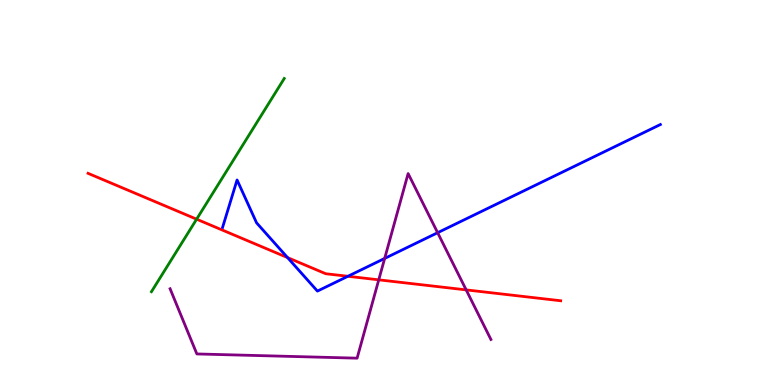[{'lines': ['blue', 'red'], 'intersections': [{'x': 3.71, 'y': 3.31}, {'x': 4.49, 'y': 2.82}]}, {'lines': ['green', 'red'], 'intersections': [{'x': 2.54, 'y': 4.31}]}, {'lines': ['purple', 'red'], 'intersections': [{'x': 4.89, 'y': 2.73}, {'x': 6.02, 'y': 2.47}]}, {'lines': ['blue', 'green'], 'intersections': []}, {'lines': ['blue', 'purple'], 'intersections': [{'x': 4.96, 'y': 3.29}, {'x': 5.65, 'y': 3.96}]}, {'lines': ['green', 'purple'], 'intersections': []}]